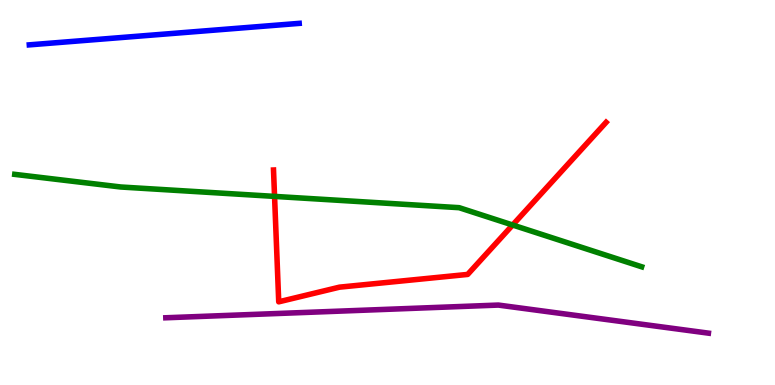[{'lines': ['blue', 'red'], 'intersections': []}, {'lines': ['green', 'red'], 'intersections': [{'x': 3.54, 'y': 4.9}, {'x': 6.61, 'y': 4.16}]}, {'lines': ['purple', 'red'], 'intersections': []}, {'lines': ['blue', 'green'], 'intersections': []}, {'lines': ['blue', 'purple'], 'intersections': []}, {'lines': ['green', 'purple'], 'intersections': []}]